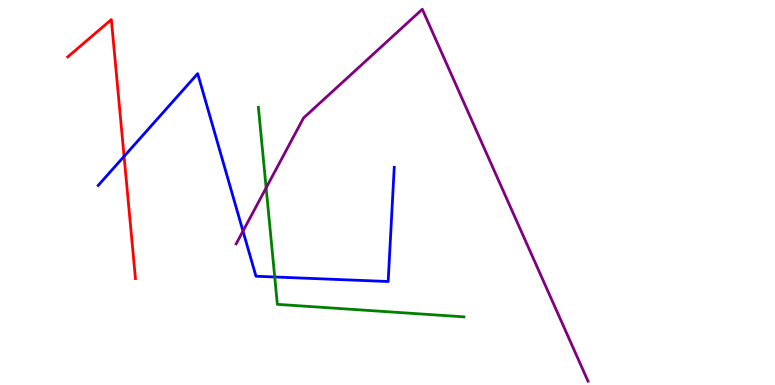[{'lines': ['blue', 'red'], 'intersections': [{'x': 1.6, 'y': 5.94}]}, {'lines': ['green', 'red'], 'intersections': []}, {'lines': ['purple', 'red'], 'intersections': []}, {'lines': ['blue', 'green'], 'intersections': [{'x': 3.54, 'y': 2.81}]}, {'lines': ['blue', 'purple'], 'intersections': [{'x': 3.14, 'y': 4.0}]}, {'lines': ['green', 'purple'], 'intersections': [{'x': 3.43, 'y': 5.12}]}]